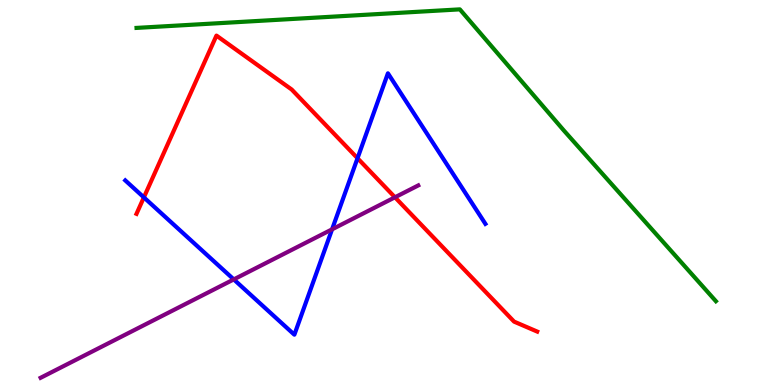[{'lines': ['blue', 'red'], 'intersections': [{'x': 1.86, 'y': 4.87}, {'x': 4.61, 'y': 5.89}]}, {'lines': ['green', 'red'], 'intersections': []}, {'lines': ['purple', 'red'], 'intersections': [{'x': 5.1, 'y': 4.88}]}, {'lines': ['blue', 'green'], 'intersections': []}, {'lines': ['blue', 'purple'], 'intersections': [{'x': 3.02, 'y': 2.74}, {'x': 4.28, 'y': 4.04}]}, {'lines': ['green', 'purple'], 'intersections': []}]